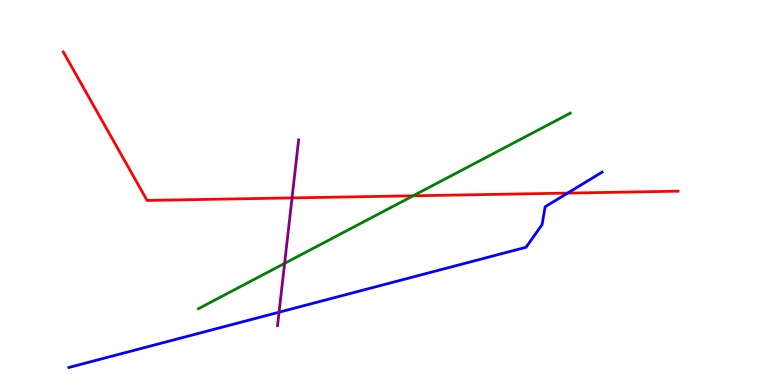[{'lines': ['blue', 'red'], 'intersections': [{'x': 7.32, 'y': 4.98}]}, {'lines': ['green', 'red'], 'intersections': [{'x': 5.33, 'y': 4.91}]}, {'lines': ['purple', 'red'], 'intersections': [{'x': 3.77, 'y': 4.86}]}, {'lines': ['blue', 'green'], 'intersections': []}, {'lines': ['blue', 'purple'], 'intersections': [{'x': 3.6, 'y': 1.89}]}, {'lines': ['green', 'purple'], 'intersections': [{'x': 3.67, 'y': 3.16}]}]